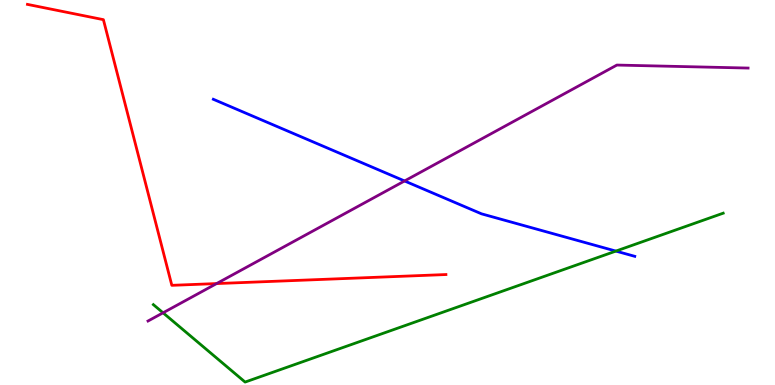[{'lines': ['blue', 'red'], 'intersections': []}, {'lines': ['green', 'red'], 'intersections': []}, {'lines': ['purple', 'red'], 'intersections': [{'x': 2.79, 'y': 2.63}]}, {'lines': ['blue', 'green'], 'intersections': [{'x': 7.95, 'y': 3.48}]}, {'lines': ['blue', 'purple'], 'intersections': [{'x': 5.22, 'y': 5.3}]}, {'lines': ['green', 'purple'], 'intersections': [{'x': 2.1, 'y': 1.88}]}]